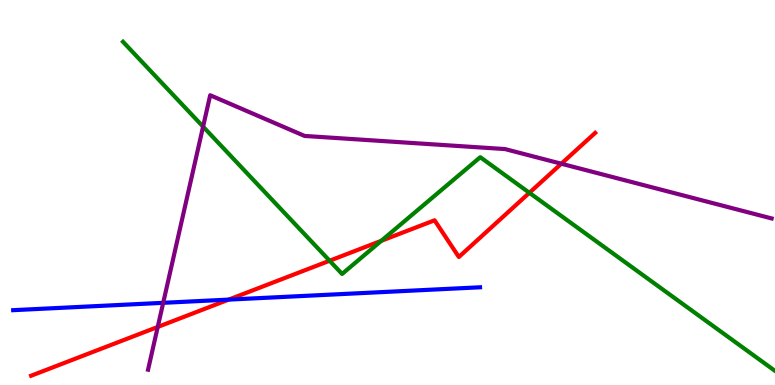[{'lines': ['blue', 'red'], 'intersections': [{'x': 2.95, 'y': 2.22}]}, {'lines': ['green', 'red'], 'intersections': [{'x': 4.25, 'y': 3.23}, {'x': 4.92, 'y': 3.75}, {'x': 6.83, 'y': 4.99}]}, {'lines': ['purple', 'red'], 'intersections': [{'x': 2.04, 'y': 1.51}, {'x': 7.24, 'y': 5.75}]}, {'lines': ['blue', 'green'], 'intersections': []}, {'lines': ['blue', 'purple'], 'intersections': [{'x': 2.11, 'y': 2.13}]}, {'lines': ['green', 'purple'], 'intersections': [{'x': 2.62, 'y': 6.71}]}]